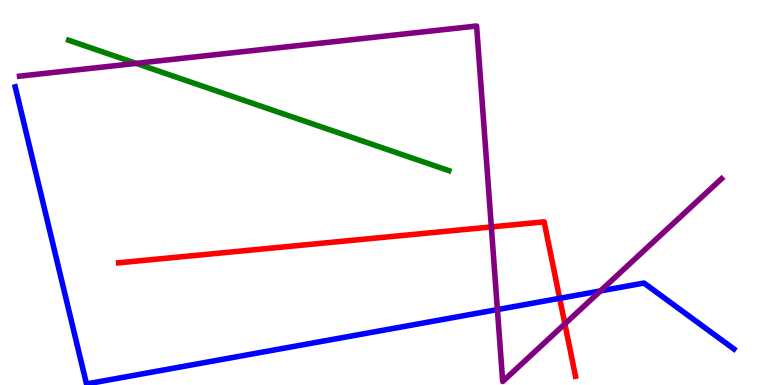[{'lines': ['blue', 'red'], 'intersections': [{'x': 7.22, 'y': 2.25}]}, {'lines': ['green', 'red'], 'intersections': []}, {'lines': ['purple', 'red'], 'intersections': [{'x': 6.34, 'y': 4.11}, {'x': 7.29, 'y': 1.59}]}, {'lines': ['blue', 'green'], 'intersections': []}, {'lines': ['blue', 'purple'], 'intersections': [{'x': 6.42, 'y': 1.96}, {'x': 7.75, 'y': 2.44}]}, {'lines': ['green', 'purple'], 'intersections': [{'x': 1.76, 'y': 8.35}]}]